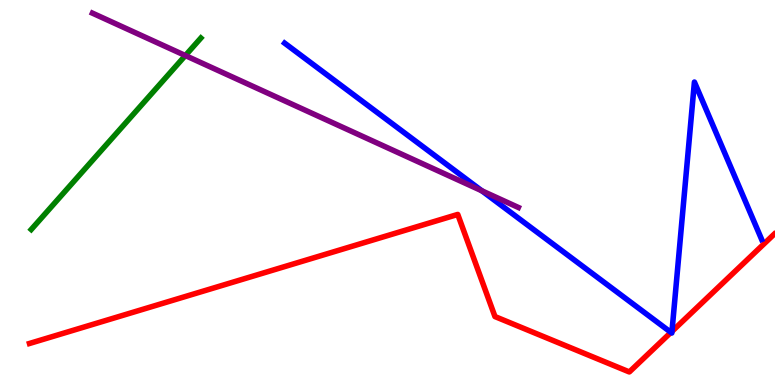[{'lines': ['blue', 'red'], 'intersections': [{'x': 8.66, 'y': 1.37}, {'x': 8.67, 'y': 1.39}]}, {'lines': ['green', 'red'], 'intersections': []}, {'lines': ['purple', 'red'], 'intersections': []}, {'lines': ['blue', 'green'], 'intersections': []}, {'lines': ['blue', 'purple'], 'intersections': [{'x': 6.22, 'y': 5.04}]}, {'lines': ['green', 'purple'], 'intersections': [{'x': 2.39, 'y': 8.56}]}]